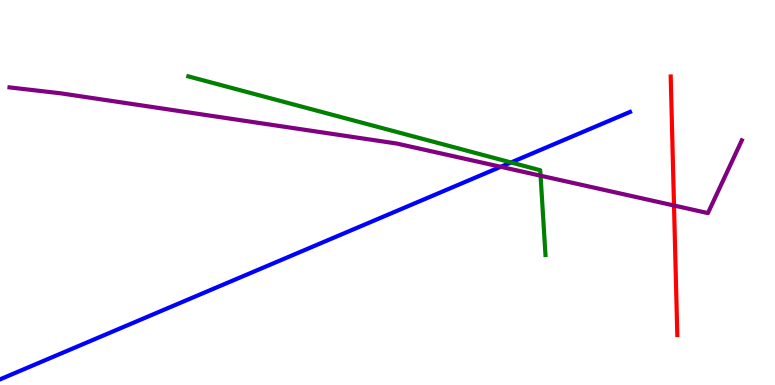[{'lines': ['blue', 'red'], 'intersections': []}, {'lines': ['green', 'red'], 'intersections': []}, {'lines': ['purple', 'red'], 'intersections': [{'x': 8.7, 'y': 4.66}]}, {'lines': ['blue', 'green'], 'intersections': [{'x': 6.59, 'y': 5.78}]}, {'lines': ['blue', 'purple'], 'intersections': [{'x': 6.46, 'y': 5.67}]}, {'lines': ['green', 'purple'], 'intersections': [{'x': 6.98, 'y': 5.44}]}]